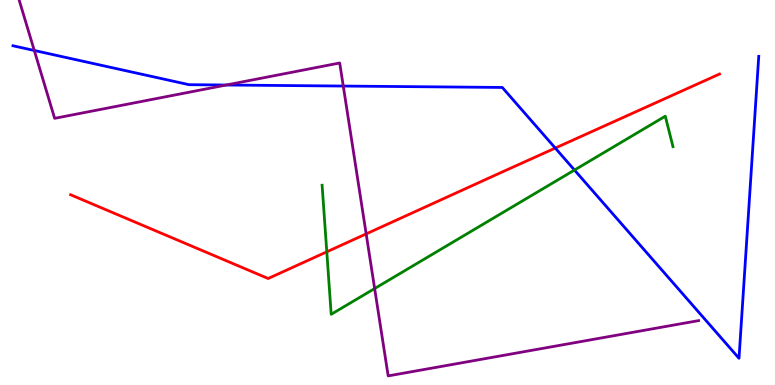[{'lines': ['blue', 'red'], 'intersections': [{'x': 7.16, 'y': 6.15}]}, {'lines': ['green', 'red'], 'intersections': [{'x': 4.22, 'y': 3.46}]}, {'lines': ['purple', 'red'], 'intersections': [{'x': 4.72, 'y': 3.92}]}, {'lines': ['blue', 'green'], 'intersections': [{'x': 7.41, 'y': 5.58}]}, {'lines': ['blue', 'purple'], 'intersections': [{'x': 0.442, 'y': 8.69}, {'x': 2.92, 'y': 7.79}, {'x': 4.43, 'y': 7.77}]}, {'lines': ['green', 'purple'], 'intersections': [{'x': 4.83, 'y': 2.51}]}]